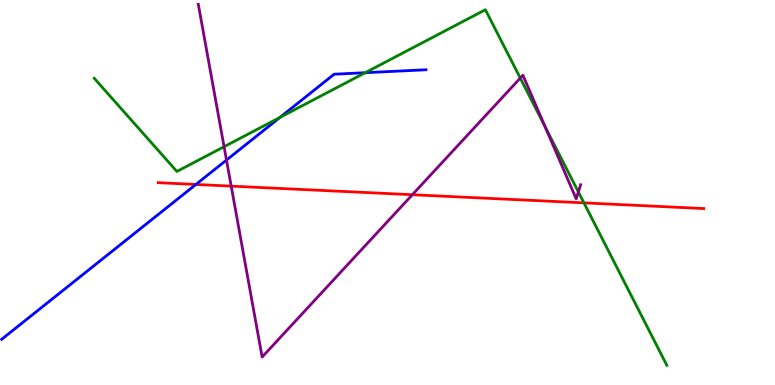[{'lines': ['blue', 'red'], 'intersections': [{'x': 2.53, 'y': 5.21}]}, {'lines': ['green', 'red'], 'intersections': [{'x': 7.53, 'y': 4.73}]}, {'lines': ['purple', 'red'], 'intersections': [{'x': 2.98, 'y': 5.17}, {'x': 5.32, 'y': 4.94}]}, {'lines': ['blue', 'green'], 'intersections': [{'x': 3.61, 'y': 6.95}, {'x': 4.71, 'y': 8.11}]}, {'lines': ['blue', 'purple'], 'intersections': [{'x': 2.92, 'y': 5.84}]}, {'lines': ['green', 'purple'], 'intersections': [{'x': 2.89, 'y': 6.19}, {'x': 6.71, 'y': 7.97}, {'x': 7.03, 'y': 6.7}, {'x': 7.46, 'y': 5.01}]}]